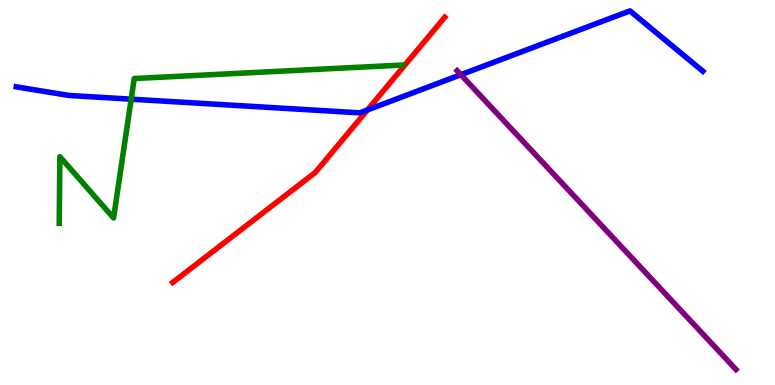[{'lines': ['blue', 'red'], 'intersections': [{'x': 4.74, 'y': 7.14}]}, {'lines': ['green', 'red'], 'intersections': []}, {'lines': ['purple', 'red'], 'intersections': []}, {'lines': ['blue', 'green'], 'intersections': [{'x': 1.69, 'y': 7.42}]}, {'lines': ['blue', 'purple'], 'intersections': [{'x': 5.95, 'y': 8.06}]}, {'lines': ['green', 'purple'], 'intersections': []}]